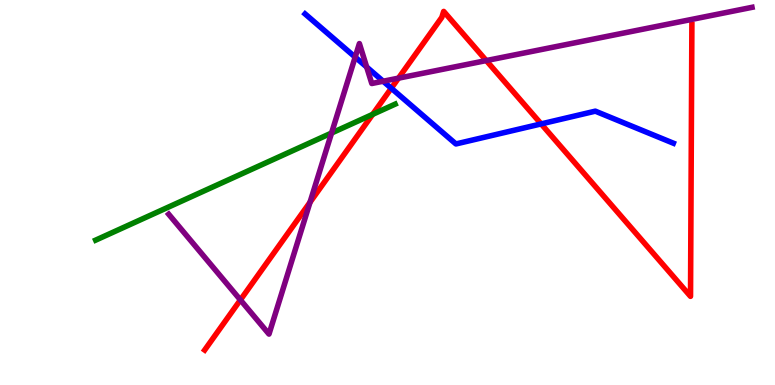[{'lines': ['blue', 'red'], 'intersections': [{'x': 5.05, 'y': 7.71}, {'x': 6.98, 'y': 6.78}]}, {'lines': ['green', 'red'], 'intersections': [{'x': 4.81, 'y': 7.03}]}, {'lines': ['purple', 'red'], 'intersections': [{'x': 3.1, 'y': 2.21}, {'x': 4.0, 'y': 4.75}, {'x': 5.14, 'y': 7.97}, {'x': 6.27, 'y': 8.43}]}, {'lines': ['blue', 'green'], 'intersections': []}, {'lines': ['blue', 'purple'], 'intersections': [{'x': 4.58, 'y': 8.52}, {'x': 4.73, 'y': 8.26}, {'x': 4.94, 'y': 7.89}]}, {'lines': ['green', 'purple'], 'intersections': [{'x': 4.28, 'y': 6.54}]}]